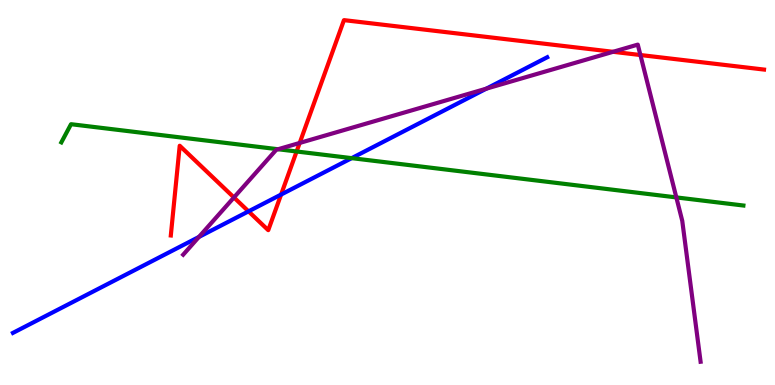[{'lines': ['blue', 'red'], 'intersections': [{'x': 3.21, 'y': 4.51}, {'x': 3.63, 'y': 4.95}]}, {'lines': ['green', 'red'], 'intersections': [{'x': 3.83, 'y': 6.07}]}, {'lines': ['purple', 'red'], 'intersections': [{'x': 3.02, 'y': 4.87}, {'x': 3.87, 'y': 6.29}, {'x': 7.91, 'y': 8.65}, {'x': 8.26, 'y': 8.57}]}, {'lines': ['blue', 'green'], 'intersections': [{'x': 4.54, 'y': 5.89}]}, {'lines': ['blue', 'purple'], 'intersections': [{'x': 2.57, 'y': 3.85}, {'x': 6.28, 'y': 7.7}]}, {'lines': ['green', 'purple'], 'intersections': [{'x': 3.59, 'y': 6.12}, {'x': 8.73, 'y': 4.87}]}]